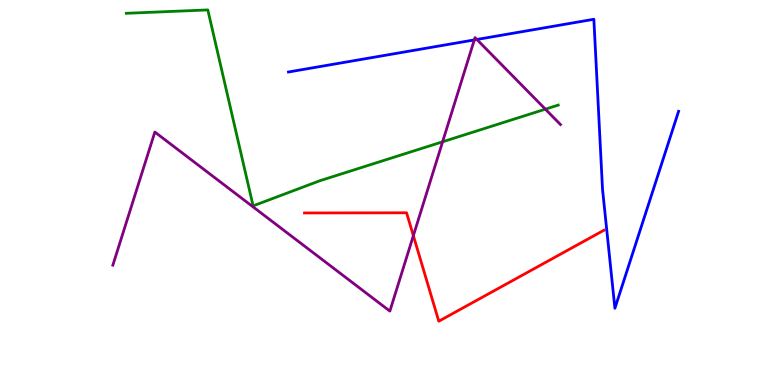[{'lines': ['blue', 'red'], 'intersections': []}, {'lines': ['green', 'red'], 'intersections': []}, {'lines': ['purple', 'red'], 'intersections': [{'x': 5.33, 'y': 3.88}]}, {'lines': ['blue', 'green'], 'intersections': []}, {'lines': ['blue', 'purple'], 'intersections': [{'x': 6.12, 'y': 8.96}, {'x': 6.15, 'y': 8.97}]}, {'lines': ['green', 'purple'], 'intersections': [{'x': 5.71, 'y': 6.32}, {'x': 7.04, 'y': 7.16}]}]